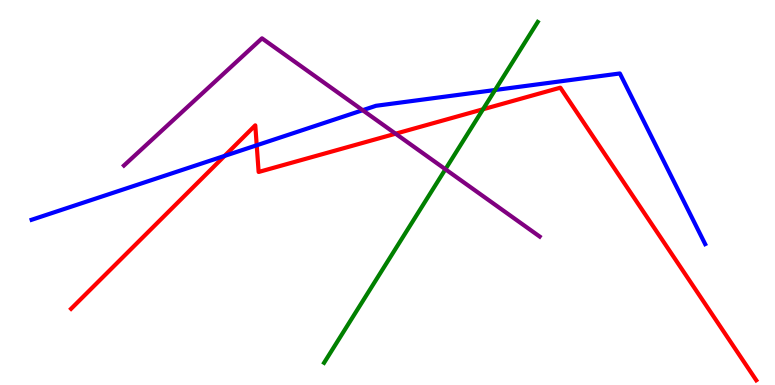[{'lines': ['blue', 'red'], 'intersections': [{'x': 2.9, 'y': 5.95}, {'x': 3.31, 'y': 6.23}]}, {'lines': ['green', 'red'], 'intersections': [{'x': 6.23, 'y': 7.16}]}, {'lines': ['purple', 'red'], 'intersections': [{'x': 5.1, 'y': 6.53}]}, {'lines': ['blue', 'green'], 'intersections': [{'x': 6.39, 'y': 7.66}]}, {'lines': ['blue', 'purple'], 'intersections': [{'x': 4.68, 'y': 7.14}]}, {'lines': ['green', 'purple'], 'intersections': [{'x': 5.75, 'y': 5.6}]}]